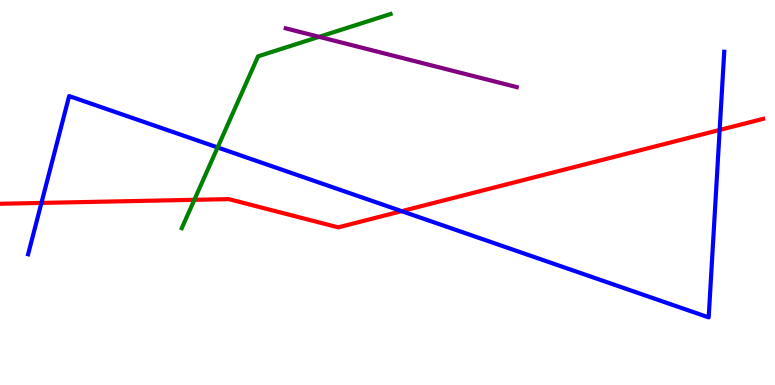[{'lines': ['blue', 'red'], 'intersections': [{'x': 0.535, 'y': 4.73}, {'x': 5.18, 'y': 4.52}, {'x': 9.29, 'y': 6.62}]}, {'lines': ['green', 'red'], 'intersections': [{'x': 2.51, 'y': 4.81}]}, {'lines': ['purple', 'red'], 'intersections': []}, {'lines': ['blue', 'green'], 'intersections': [{'x': 2.81, 'y': 6.17}]}, {'lines': ['blue', 'purple'], 'intersections': []}, {'lines': ['green', 'purple'], 'intersections': [{'x': 4.12, 'y': 9.04}]}]